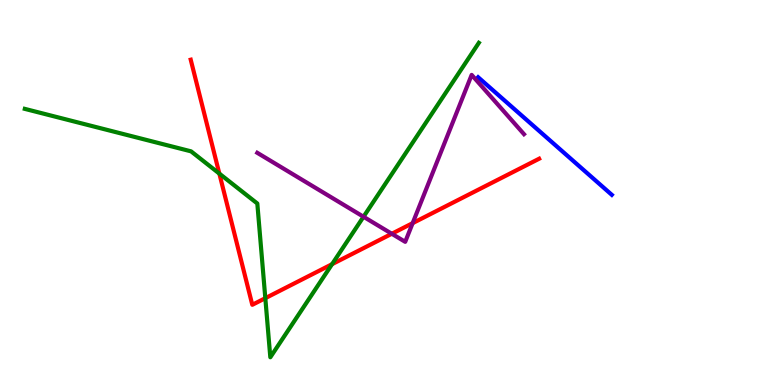[{'lines': ['blue', 'red'], 'intersections': []}, {'lines': ['green', 'red'], 'intersections': [{'x': 2.83, 'y': 5.49}, {'x': 3.42, 'y': 2.26}, {'x': 4.28, 'y': 3.14}]}, {'lines': ['purple', 'red'], 'intersections': [{'x': 5.06, 'y': 3.93}, {'x': 5.32, 'y': 4.2}]}, {'lines': ['blue', 'green'], 'intersections': []}, {'lines': ['blue', 'purple'], 'intersections': []}, {'lines': ['green', 'purple'], 'intersections': [{'x': 4.69, 'y': 4.37}]}]